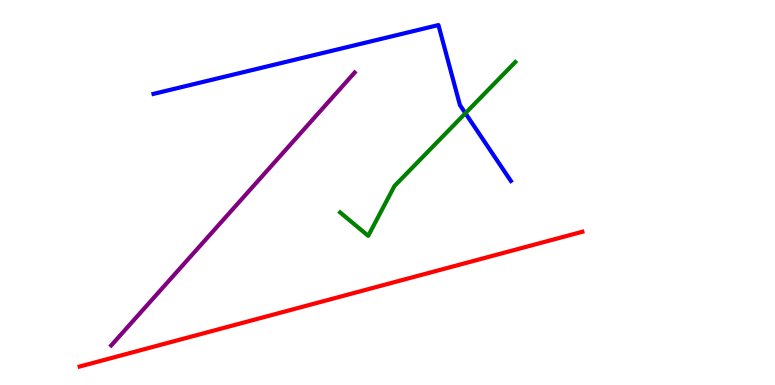[{'lines': ['blue', 'red'], 'intersections': []}, {'lines': ['green', 'red'], 'intersections': []}, {'lines': ['purple', 'red'], 'intersections': []}, {'lines': ['blue', 'green'], 'intersections': [{'x': 6.01, 'y': 7.06}]}, {'lines': ['blue', 'purple'], 'intersections': []}, {'lines': ['green', 'purple'], 'intersections': []}]